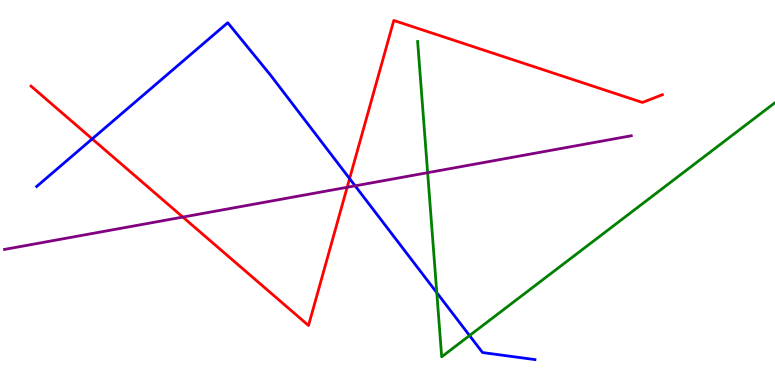[{'lines': ['blue', 'red'], 'intersections': [{'x': 1.19, 'y': 6.39}, {'x': 4.51, 'y': 5.36}]}, {'lines': ['green', 'red'], 'intersections': []}, {'lines': ['purple', 'red'], 'intersections': [{'x': 2.36, 'y': 4.36}, {'x': 4.48, 'y': 5.14}]}, {'lines': ['blue', 'green'], 'intersections': [{'x': 5.64, 'y': 2.4}, {'x': 6.06, 'y': 1.28}]}, {'lines': ['blue', 'purple'], 'intersections': [{'x': 4.58, 'y': 5.17}]}, {'lines': ['green', 'purple'], 'intersections': [{'x': 5.52, 'y': 5.51}]}]